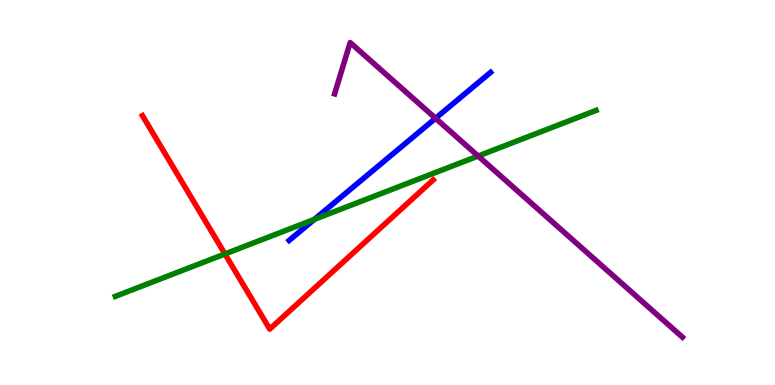[{'lines': ['blue', 'red'], 'intersections': []}, {'lines': ['green', 'red'], 'intersections': [{'x': 2.9, 'y': 3.4}]}, {'lines': ['purple', 'red'], 'intersections': []}, {'lines': ['blue', 'green'], 'intersections': [{'x': 4.06, 'y': 4.3}]}, {'lines': ['blue', 'purple'], 'intersections': [{'x': 5.62, 'y': 6.93}]}, {'lines': ['green', 'purple'], 'intersections': [{'x': 6.17, 'y': 5.95}]}]